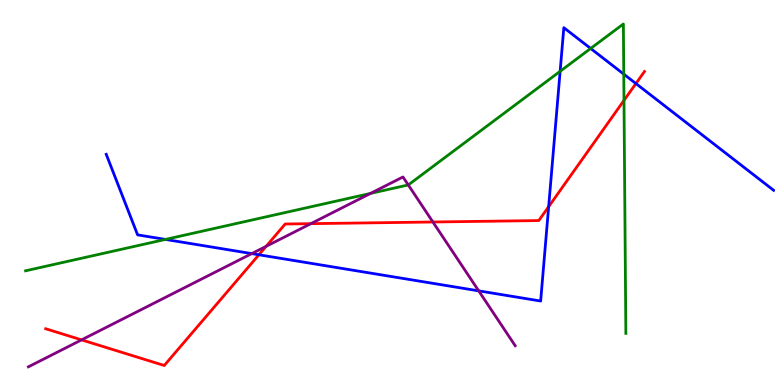[{'lines': ['blue', 'red'], 'intersections': [{'x': 3.34, 'y': 3.38}, {'x': 7.08, 'y': 4.63}, {'x': 8.21, 'y': 7.83}]}, {'lines': ['green', 'red'], 'intersections': [{'x': 8.05, 'y': 7.39}]}, {'lines': ['purple', 'red'], 'intersections': [{'x': 1.05, 'y': 1.17}, {'x': 3.43, 'y': 3.6}, {'x': 4.01, 'y': 4.19}, {'x': 5.59, 'y': 4.23}]}, {'lines': ['blue', 'green'], 'intersections': [{'x': 2.13, 'y': 3.78}, {'x': 7.23, 'y': 8.15}, {'x': 7.62, 'y': 8.74}, {'x': 8.05, 'y': 8.07}]}, {'lines': ['blue', 'purple'], 'intersections': [{'x': 3.25, 'y': 3.41}, {'x': 6.18, 'y': 2.45}]}, {'lines': ['green', 'purple'], 'intersections': [{'x': 4.78, 'y': 4.98}, {'x': 5.27, 'y': 5.2}]}]